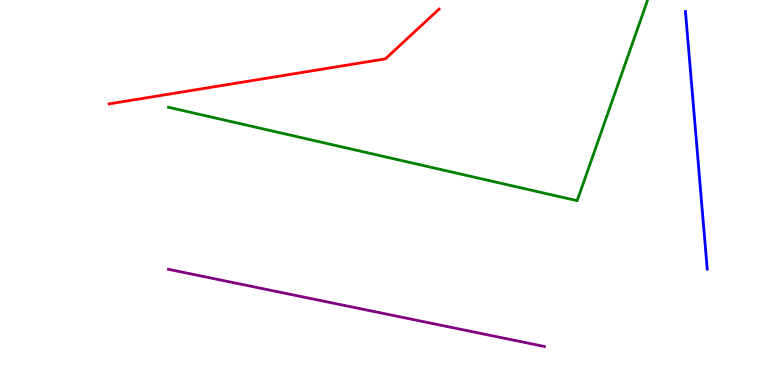[{'lines': ['blue', 'red'], 'intersections': []}, {'lines': ['green', 'red'], 'intersections': []}, {'lines': ['purple', 'red'], 'intersections': []}, {'lines': ['blue', 'green'], 'intersections': []}, {'lines': ['blue', 'purple'], 'intersections': []}, {'lines': ['green', 'purple'], 'intersections': []}]